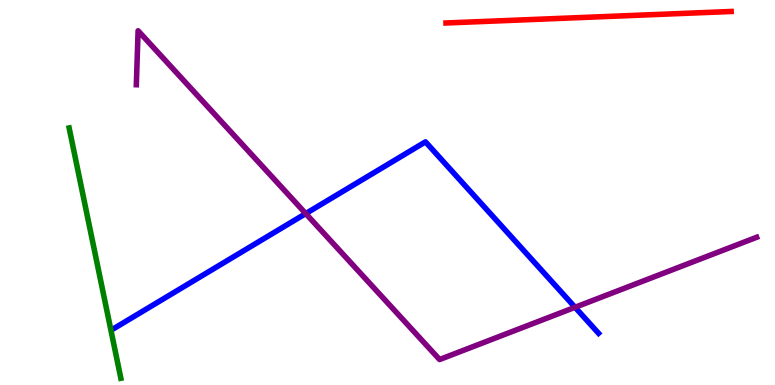[{'lines': ['blue', 'red'], 'intersections': []}, {'lines': ['green', 'red'], 'intersections': []}, {'lines': ['purple', 'red'], 'intersections': []}, {'lines': ['blue', 'green'], 'intersections': []}, {'lines': ['blue', 'purple'], 'intersections': [{'x': 3.95, 'y': 4.45}, {'x': 7.42, 'y': 2.02}]}, {'lines': ['green', 'purple'], 'intersections': []}]